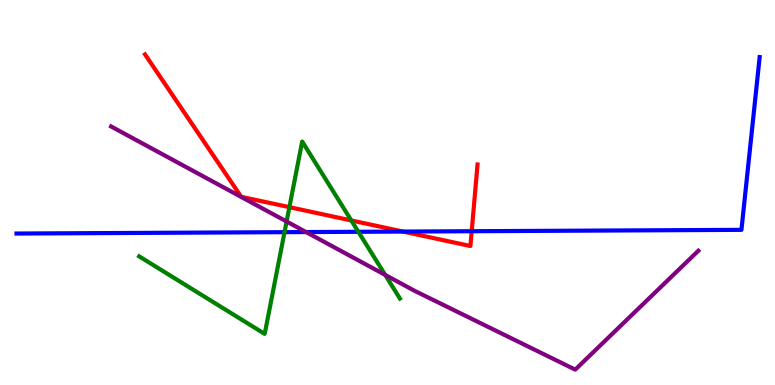[{'lines': ['blue', 'red'], 'intersections': [{'x': 5.2, 'y': 3.99}, {'x': 6.09, 'y': 3.99}]}, {'lines': ['green', 'red'], 'intersections': [{'x': 3.73, 'y': 4.62}, {'x': 4.53, 'y': 4.27}]}, {'lines': ['purple', 'red'], 'intersections': []}, {'lines': ['blue', 'green'], 'intersections': [{'x': 3.67, 'y': 3.97}, {'x': 4.62, 'y': 3.98}]}, {'lines': ['blue', 'purple'], 'intersections': [{'x': 3.95, 'y': 3.97}]}, {'lines': ['green', 'purple'], 'intersections': [{'x': 3.7, 'y': 4.25}, {'x': 4.97, 'y': 2.86}]}]